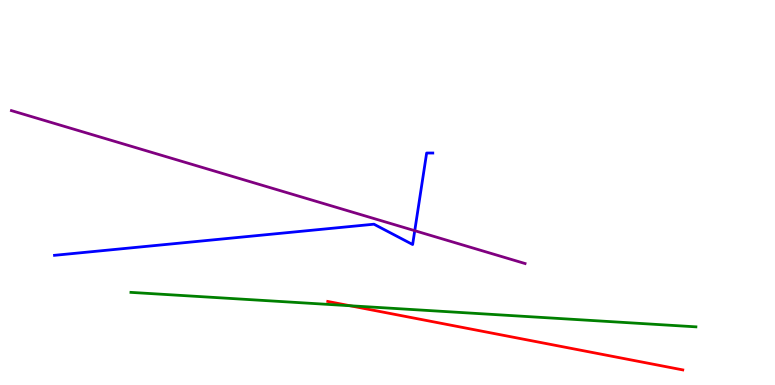[{'lines': ['blue', 'red'], 'intersections': []}, {'lines': ['green', 'red'], 'intersections': [{'x': 4.52, 'y': 2.06}]}, {'lines': ['purple', 'red'], 'intersections': []}, {'lines': ['blue', 'green'], 'intersections': []}, {'lines': ['blue', 'purple'], 'intersections': [{'x': 5.35, 'y': 4.01}]}, {'lines': ['green', 'purple'], 'intersections': []}]